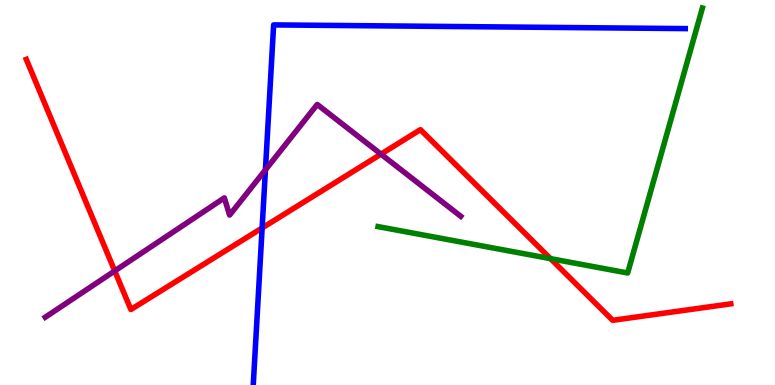[{'lines': ['blue', 'red'], 'intersections': [{'x': 3.38, 'y': 4.08}]}, {'lines': ['green', 'red'], 'intersections': [{'x': 7.1, 'y': 3.28}]}, {'lines': ['purple', 'red'], 'intersections': [{'x': 1.48, 'y': 2.96}, {'x': 4.92, 'y': 6.0}]}, {'lines': ['blue', 'green'], 'intersections': []}, {'lines': ['blue', 'purple'], 'intersections': [{'x': 3.42, 'y': 5.59}]}, {'lines': ['green', 'purple'], 'intersections': []}]